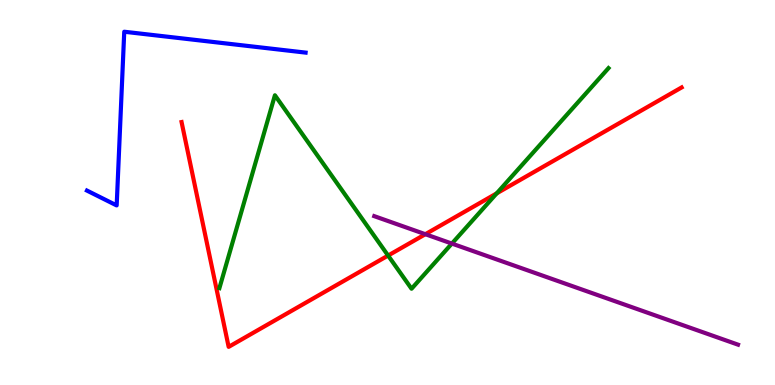[{'lines': ['blue', 'red'], 'intersections': []}, {'lines': ['green', 'red'], 'intersections': [{'x': 5.01, 'y': 3.36}, {'x': 6.41, 'y': 4.98}]}, {'lines': ['purple', 'red'], 'intersections': [{'x': 5.49, 'y': 3.92}]}, {'lines': ['blue', 'green'], 'intersections': []}, {'lines': ['blue', 'purple'], 'intersections': []}, {'lines': ['green', 'purple'], 'intersections': [{'x': 5.83, 'y': 3.67}]}]